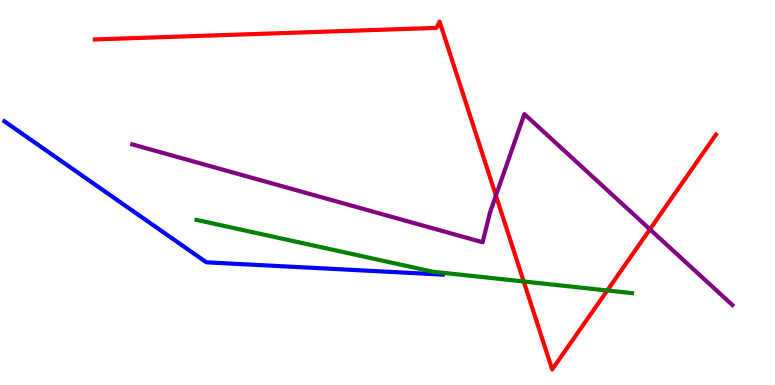[{'lines': ['blue', 'red'], 'intersections': []}, {'lines': ['green', 'red'], 'intersections': [{'x': 6.76, 'y': 2.69}, {'x': 7.84, 'y': 2.46}]}, {'lines': ['purple', 'red'], 'intersections': [{'x': 6.4, 'y': 4.92}, {'x': 8.39, 'y': 4.04}]}, {'lines': ['blue', 'green'], 'intersections': []}, {'lines': ['blue', 'purple'], 'intersections': []}, {'lines': ['green', 'purple'], 'intersections': []}]